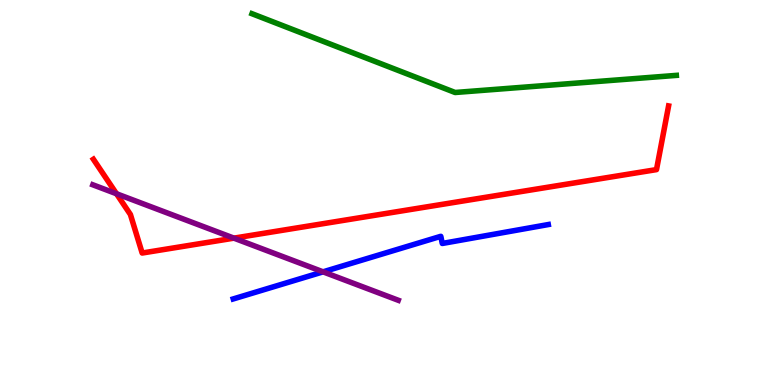[{'lines': ['blue', 'red'], 'intersections': []}, {'lines': ['green', 'red'], 'intersections': []}, {'lines': ['purple', 'red'], 'intersections': [{'x': 1.5, 'y': 4.97}, {'x': 3.02, 'y': 3.81}]}, {'lines': ['blue', 'green'], 'intersections': []}, {'lines': ['blue', 'purple'], 'intersections': [{'x': 4.17, 'y': 2.94}]}, {'lines': ['green', 'purple'], 'intersections': []}]